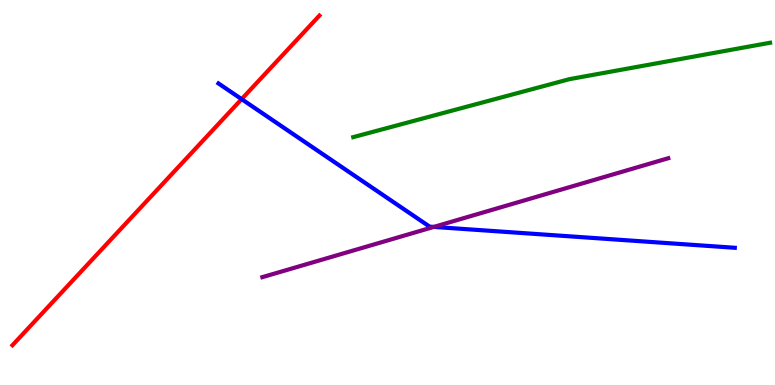[{'lines': ['blue', 'red'], 'intersections': [{'x': 3.12, 'y': 7.43}]}, {'lines': ['green', 'red'], 'intersections': []}, {'lines': ['purple', 'red'], 'intersections': []}, {'lines': ['blue', 'green'], 'intersections': []}, {'lines': ['blue', 'purple'], 'intersections': [{'x': 5.6, 'y': 4.11}]}, {'lines': ['green', 'purple'], 'intersections': []}]